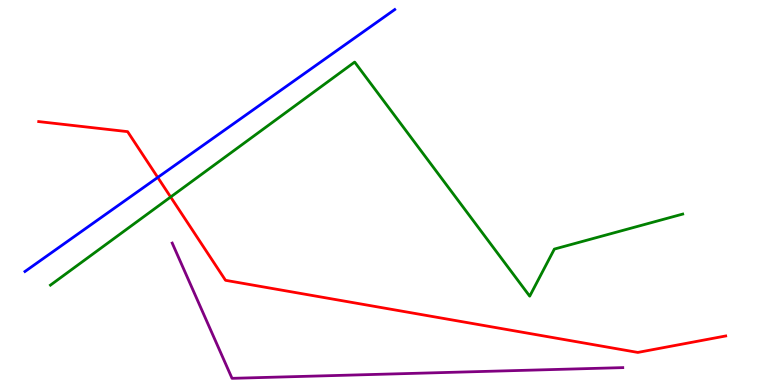[{'lines': ['blue', 'red'], 'intersections': [{'x': 2.04, 'y': 5.39}]}, {'lines': ['green', 'red'], 'intersections': [{'x': 2.2, 'y': 4.88}]}, {'lines': ['purple', 'red'], 'intersections': []}, {'lines': ['blue', 'green'], 'intersections': []}, {'lines': ['blue', 'purple'], 'intersections': []}, {'lines': ['green', 'purple'], 'intersections': []}]